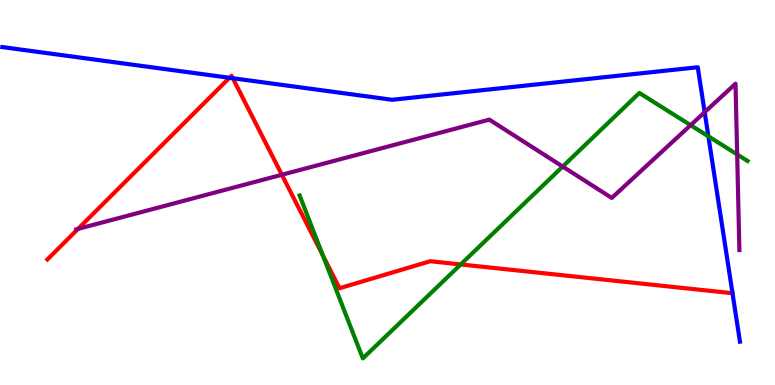[{'lines': ['blue', 'red'], 'intersections': [{'x': 2.96, 'y': 7.98}, {'x': 3.0, 'y': 7.97}]}, {'lines': ['green', 'red'], 'intersections': [{'x': 4.17, 'y': 3.36}, {'x': 5.94, 'y': 3.13}]}, {'lines': ['purple', 'red'], 'intersections': [{'x': 1.01, 'y': 4.05}, {'x': 3.64, 'y': 5.46}]}, {'lines': ['blue', 'green'], 'intersections': [{'x': 9.14, 'y': 6.46}]}, {'lines': ['blue', 'purple'], 'intersections': [{'x': 9.09, 'y': 7.09}]}, {'lines': ['green', 'purple'], 'intersections': [{'x': 7.26, 'y': 5.67}, {'x': 8.91, 'y': 6.75}, {'x': 9.51, 'y': 5.99}]}]